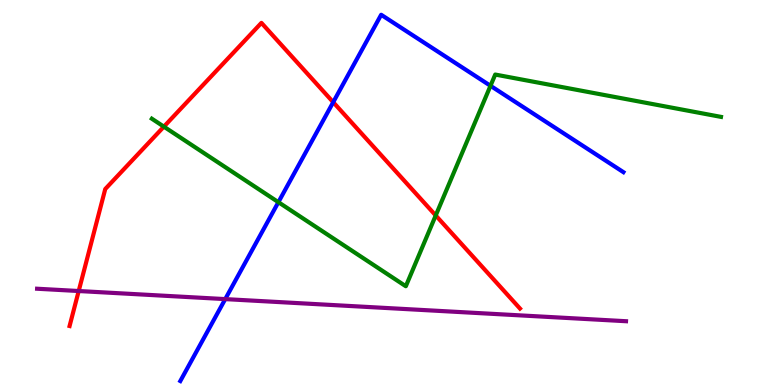[{'lines': ['blue', 'red'], 'intersections': [{'x': 4.3, 'y': 7.35}]}, {'lines': ['green', 'red'], 'intersections': [{'x': 2.11, 'y': 6.71}, {'x': 5.62, 'y': 4.4}]}, {'lines': ['purple', 'red'], 'intersections': [{'x': 1.02, 'y': 2.44}]}, {'lines': ['blue', 'green'], 'intersections': [{'x': 3.59, 'y': 4.75}, {'x': 6.33, 'y': 7.77}]}, {'lines': ['blue', 'purple'], 'intersections': [{'x': 2.91, 'y': 2.23}]}, {'lines': ['green', 'purple'], 'intersections': []}]